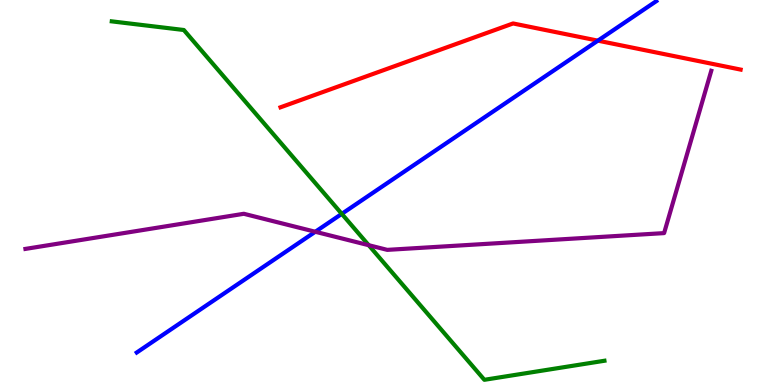[{'lines': ['blue', 'red'], 'intersections': [{'x': 7.71, 'y': 8.94}]}, {'lines': ['green', 'red'], 'intersections': []}, {'lines': ['purple', 'red'], 'intersections': []}, {'lines': ['blue', 'green'], 'intersections': [{'x': 4.41, 'y': 4.45}]}, {'lines': ['blue', 'purple'], 'intersections': [{'x': 4.07, 'y': 3.98}]}, {'lines': ['green', 'purple'], 'intersections': [{'x': 4.76, 'y': 3.63}]}]